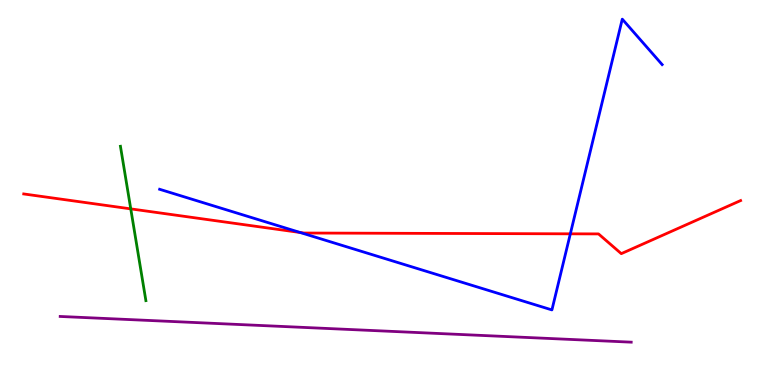[{'lines': ['blue', 'red'], 'intersections': [{'x': 3.87, 'y': 3.96}, {'x': 7.36, 'y': 3.93}]}, {'lines': ['green', 'red'], 'intersections': [{'x': 1.69, 'y': 4.57}]}, {'lines': ['purple', 'red'], 'intersections': []}, {'lines': ['blue', 'green'], 'intersections': []}, {'lines': ['blue', 'purple'], 'intersections': []}, {'lines': ['green', 'purple'], 'intersections': []}]